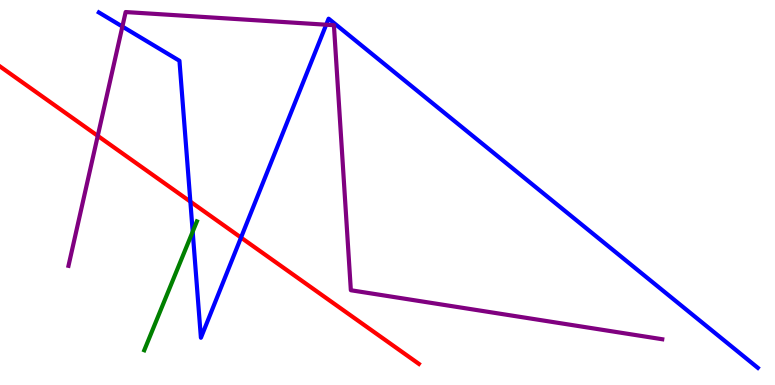[{'lines': ['blue', 'red'], 'intersections': [{'x': 2.46, 'y': 4.76}, {'x': 3.11, 'y': 3.83}]}, {'lines': ['green', 'red'], 'intersections': []}, {'lines': ['purple', 'red'], 'intersections': [{'x': 1.26, 'y': 6.47}]}, {'lines': ['blue', 'green'], 'intersections': [{'x': 2.49, 'y': 3.98}]}, {'lines': ['blue', 'purple'], 'intersections': [{'x': 1.58, 'y': 9.31}, {'x': 4.21, 'y': 9.36}]}, {'lines': ['green', 'purple'], 'intersections': []}]